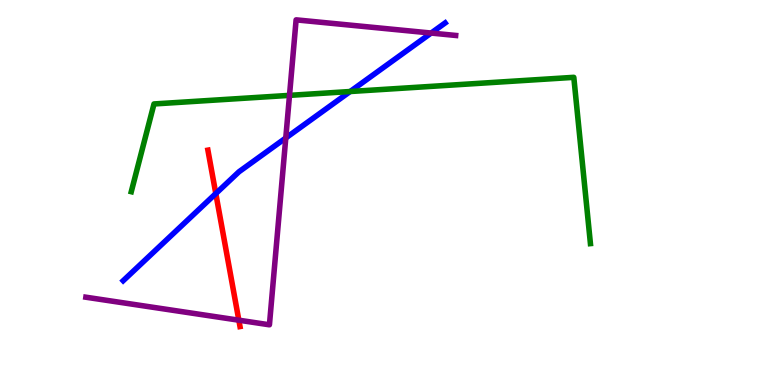[{'lines': ['blue', 'red'], 'intersections': [{'x': 2.78, 'y': 4.97}]}, {'lines': ['green', 'red'], 'intersections': []}, {'lines': ['purple', 'red'], 'intersections': [{'x': 3.08, 'y': 1.68}]}, {'lines': ['blue', 'green'], 'intersections': [{'x': 4.52, 'y': 7.62}]}, {'lines': ['blue', 'purple'], 'intersections': [{'x': 3.69, 'y': 6.42}, {'x': 5.56, 'y': 9.14}]}, {'lines': ['green', 'purple'], 'intersections': [{'x': 3.74, 'y': 7.52}]}]